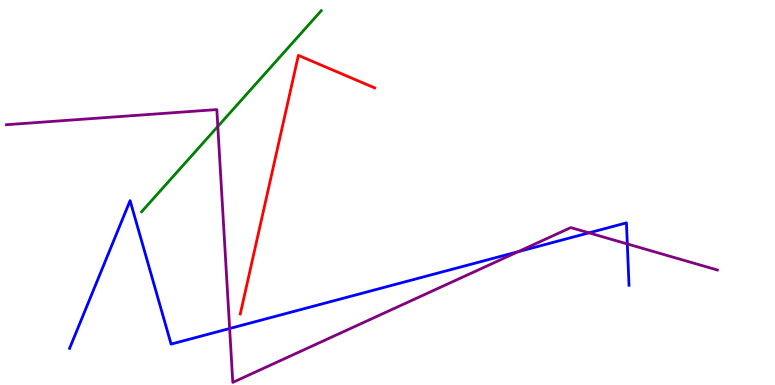[{'lines': ['blue', 'red'], 'intersections': []}, {'lines': ['green', 'red'], 'intersections': []}, {'lines': ['purple', 'red'], 'intersections': []}, {'lines': ['blue', 'green'], 'intersections': []}, {'lines': ['blue', 'purple'], 'intersections': [{'x': 2.96, 'y': 1.47}, {'x': 6.69, 'y': 3.46}, {'x': 7.6, 'y': 3.95}, {'x': 8.09, 'y': 3.66}]}, {'lines': ['green', 'purple'], 'intersections': [{'x': 2.81, 'y': 6.72}]}]